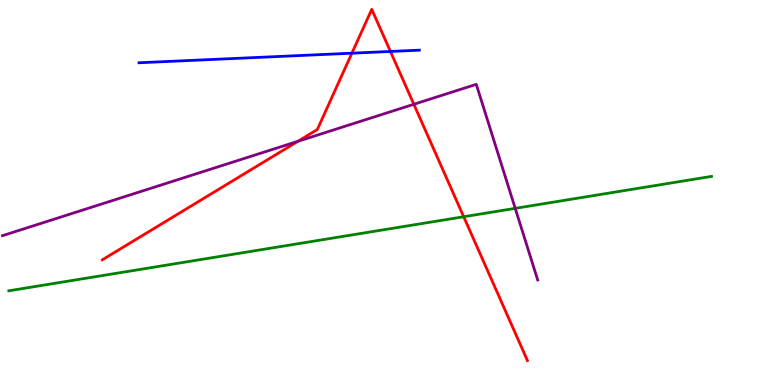[{'lines': ['blue', 'red'], 'intersections': [{'x': 4.54, 'y': 8.62}, {'x': 5.04, 'y': 8.66}]}, {'lines': ['green', 'red'], 'intersections': [{'x': 5.98, 'y': 4.37}]}, {'lines': ['purple', 'red'], 'intersections': [{'x': 3.84, 'y': 6.33}, {'x': 5.34, 'y': 7.29}]}, {'lines': ['blue', 'green'], 'intersections': []}, {'lines': ['blue', 'purple'], 'intersections': []}, {'lines': ['green', 'purple'], 'intersections': [{'x': 6.65, 'y': 4.59}]}]